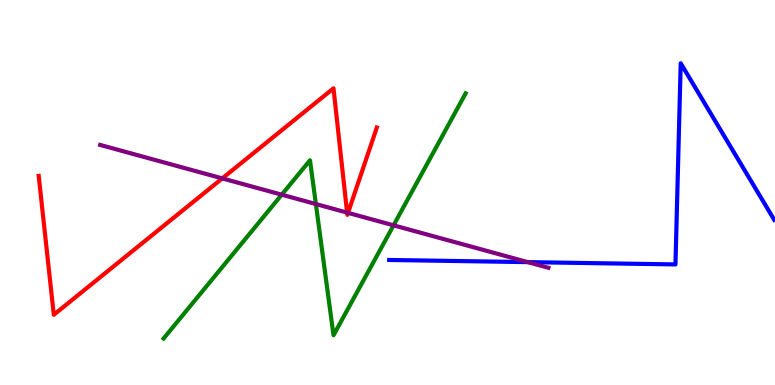[{'lines': ['blue', 'red'], 'intersections': []}, {'lines': ['green', 'red'], 'intersections': []}, {'lines': ['purple', 'red'], 'intersections': [{'x': 2.87, 'y': 5.37}, {'x': 4.48, 'y': 4.48}, {'x': 4.49, 'y': 4.47}]}, {'lines': ['blue', 'green'], 'intersections': []}, {'lines': ['blue', 'purple'], 'intersections': [{'x': 6.81, 'y': 3.19}]}, {'lines': ['green', 'purple'], 'intersections': [{'x': 3.64, 'y': 4.94}, {'x': 4.08, 'y': 4.7}, {'x': 5.08, 'y': 4.15}]}]